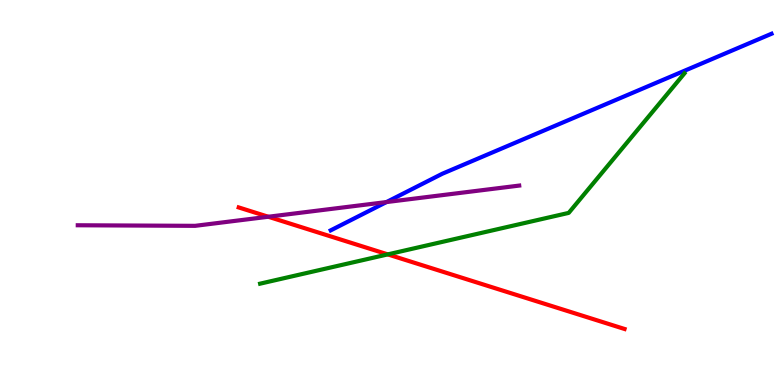[{'lines': ['blue', 'red'], 'intersections': []}, {'lines': ['green', 'red'], 'intersections': [{'x': 5.0, 'y': 3.39}]}, {'lines': ['purple', 'red'], 'intersections': [{'x': 3.46, 'y': 4.37}]}, {'lines': ['blue', 'green'], 'intersections': []}, {'lines': ['blue', 'purple'], 'intersections': [{'x': 4.99, 'y': 4.75}]}, {'lines': ['green', 'purple'], 'intersections': []}]